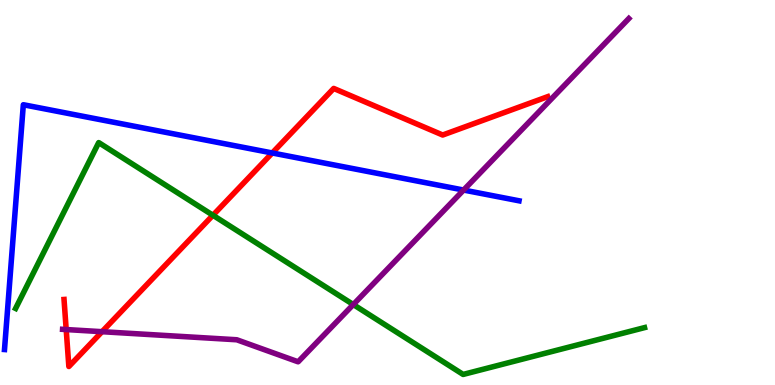[{'lines': ['blue', 'red'], 'intersections': [{'x': 3.51, 'y': 6.03}]}, {'lines': ['green', 'red'], 'intersections': [{'x': 2.75, 'y': 4.41}]}, {'lines': ['purple', 'red'], 'intersections': [{'x': 0.854, 'y': 1.44}, {'x': 1.32, 'y': 1.38}]}, {'lines': ['blue', 'green'], 'intersections': []}, {'lines': ['blue', 'purple'], 'intersections': [{'x': 5.98, 'y': 5.06}]}, {'lines': ['green', 'purple'], 'intersections': [{'x': 4.56, 'y': 2.09}]}]